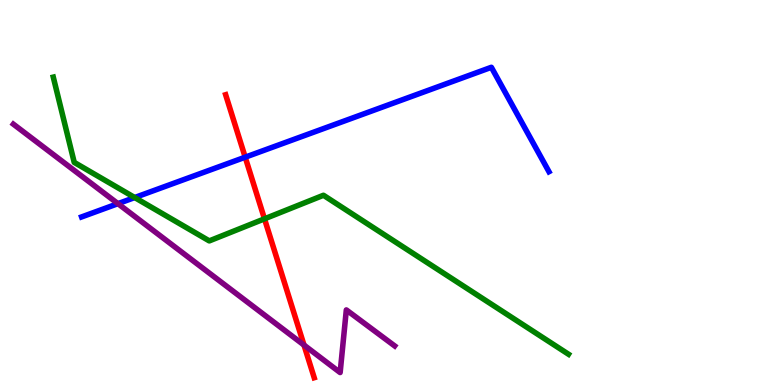[{'lines': ['blue', 'red'], 'intersections': [{'x': 3.16, 'y': 5.92}]}, {'lines': ['green', 'red'], 'intersections': [{'x': 3.41, 'y': 4.32}]}, {'lines': ['purple', 'red'], 'intersections': [{'x': 3.92, 'y': 1.04}]}, {'lines': ['blue', 'green'], 'intersections': [{'x': 1.74, 'y': 4.87}]}, {'lines': ['blue', 'purple'], 'intersections': [{'x': 1.52, 'y': 4.71}]}, {'lines': ['green', 'purple'], 'intersections': []}]